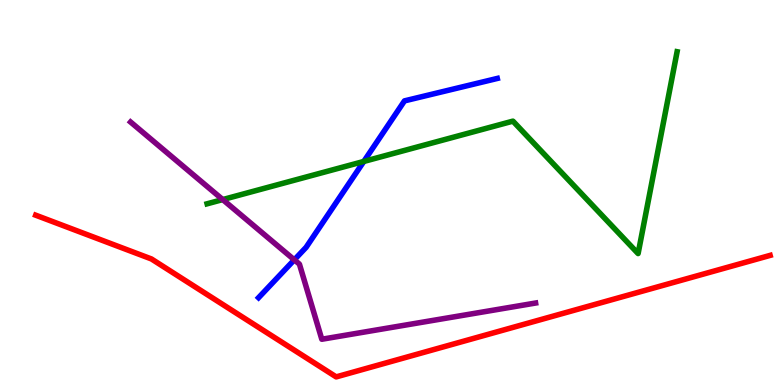[{'lines': ['blue', 'red'], 'intersections': []}, {'lines': ['green', 'red'], 'intersections': []}, {'lines': ['purple', 'red'], 'intersections': []}, {'lines': ['blue', 'green'], 'intersections': [{'x': 4.69, 'y': 5.81}]}, {'lines': ['blue', 'purple'], 'intersections': [{'x': 3.8, 'y': 3.25}]}, {'lines': ['green', 'purple'], 'intersections': [{'x': 2.87, 'y': 4.82}]}]